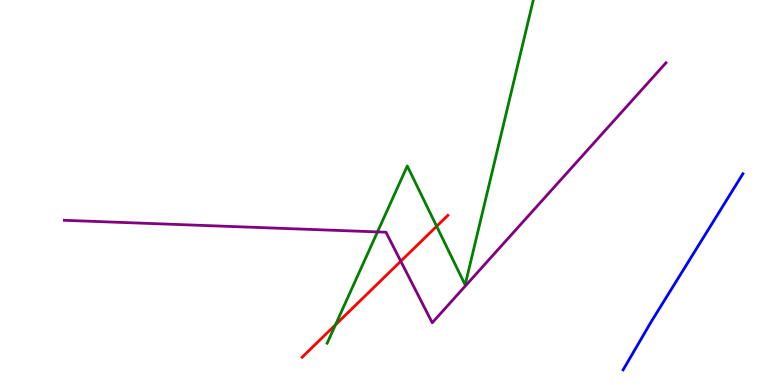[{'lines': ['blue', 'red'], 'intersections': []}, {'lines': ['green', 'red'], 'intersections': [{'x': 4.33, 'y': 1.56}, {'x': 5.63, 'y': 4.12}]}, {'lines': ['purple', 'red'], 'intersections': [{'x': 5.17, 'y': 3.22}]}, {'lines': ['blue', 'green'], 'intersections': []}, {'lines': ['blue', 'purple'], 'intersections': []}, {'lines': ['green', 'purple'], 'intersections': [{'x': 4.87, 'y': 3.98}]}]